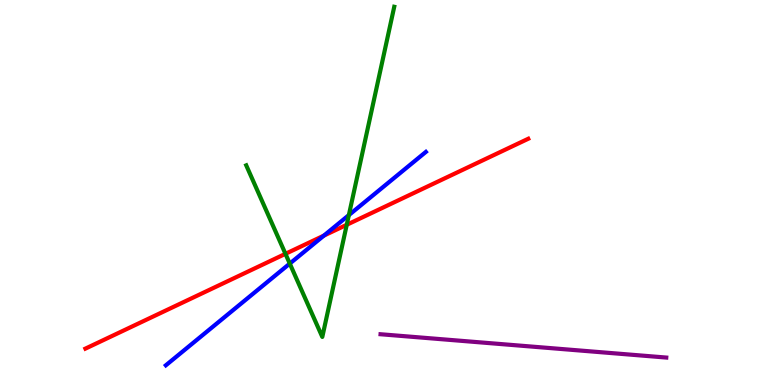[{'lines': ['blue', 'red'], 'intersections': [{'x': 4.18, 'y': 3.88}]}, {'lines': ['green', 'red'], 'intersections': [{'x': 3.68, 'y': 3.41}, {'x': 4.47, 'y': 4.16}]}, {'lines': ['purple', 'red'], 'intersections': []}, {'lines': ['blue', 'green'], 'intersections': [{'x': 3.74, 'y': 3.15}, {'x': 4.5, 'y': 4.41}]}, {'lines': ['blue', 'purple'], 'intersections': []}, {'lines': ['green', 'purple'], 'intersections': []}]